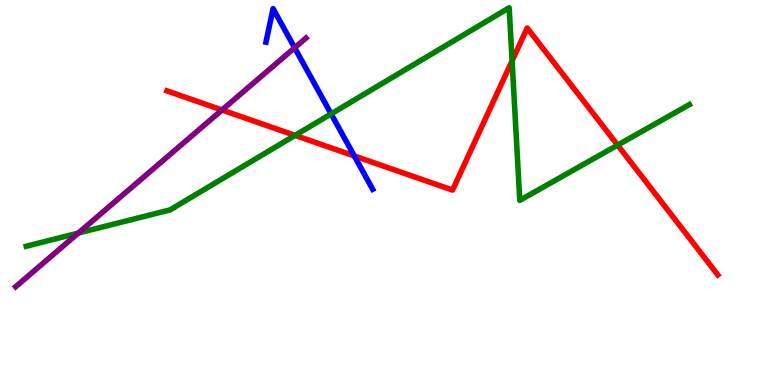[{'lines': ['blue', 'red'], 'intersections': [{'x': 4.57, 'y': 5.95}]}, {'lines': ['green', 'red'], 'intersections': [{'x': 3.81, 'y': 6.48}, {'x': 6.61, 'y': 8.42}, {'x': 7.97, 'y': 6.23}]}, {'lines': ['purple', 'red'], 'intersections': [{'x': 2.86, 'y': 7.14}]}, {'lines': ['blue', 'green'], 'intersections': [{'x': 4.27, 'y': 7.04}]}, {'lines': ['blue', 'purple'], 'intersections': [{'x': 3.8, 'y': 8.76}]}, {'lines': ['green', 'purple'], 'intersections': [{'x': 1.01, 'y': 3.95}]}]